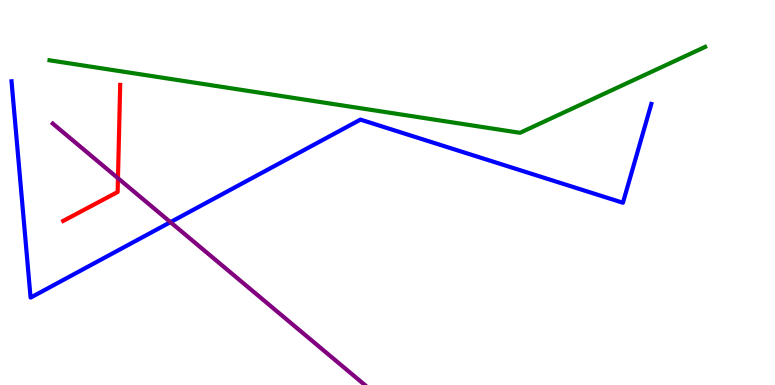[{'lines': ['blue', 'red'], 'intersections': []}, {'lines': ['green', 'red'], 'intersections': []}, {'lines': ['purple', 'red'], 'intersections': [{'x': 1.52, 'y': 5.37}]}, {'lines': ['blue', 'green'], 'intersections': []}, {'lines': ['blue', 'purple'], 'intersections': [{'x': 2.2, 'y': 4.23}]}, {'lines': ['green', 'purple'], 'intersections': []}]